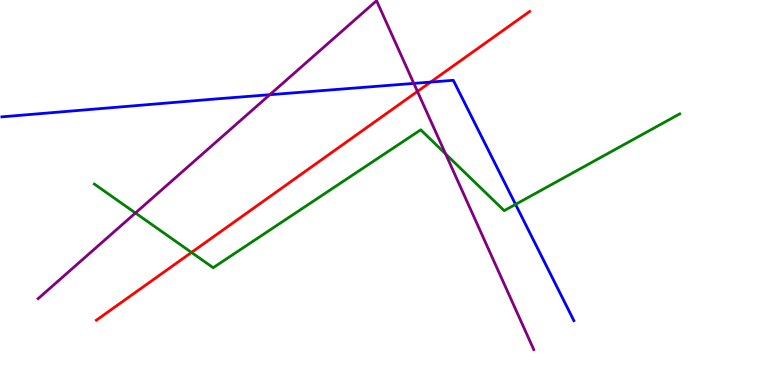[{'lines': ['blue', 'red'], 'intersections': [{'x': 5.56, 'y': 7.87}]}, {'lines': ['green', 'red'], 'intersections': [{'x': 2.47, 'y': 3.44}]}, {'lines': ['purple', 'red'], 'intersections': [{'x': 5.39, 'y': 7.62}]}, {'lines': ['blue', 'green'], 'intersections': [{'x': 6.65, 'y': 4.69}]}, {'lines': ['blue', 'purple'], 'intersections': [{'x': 3.48, 'y': 7.54}, {'x': 5.34, 'y': 7.83}]}, {'lines': ['green', 'purple'], 'intersections': [{'x': 1.75, 'y': 4.47}, {'x': 5.75, 'y': 6.0}]}]